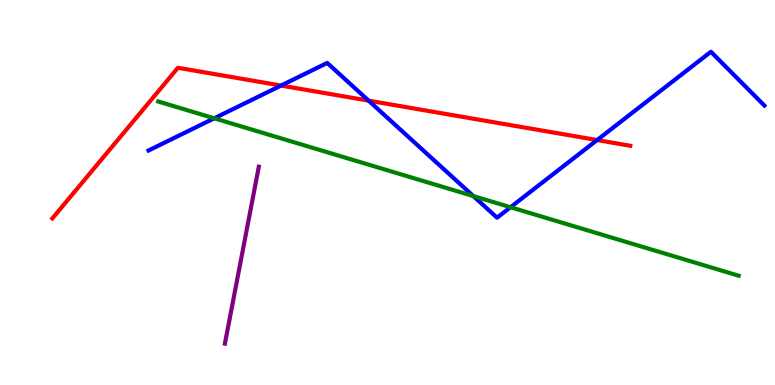[{'lines': ['blue', 'red'], 'intersections': [{'x': 3.63, 'y': 7.78}, {'x': 4.76, 'y': 7.39}, {'x': 7.7, 'y': 6.36}]}, {'lines': ['green', 'red'], 'intersections': []}, {'lines': ['purple', 'red'], 'intersections': []}, {'lines': ['blue', 'green'], 'intersections': [{'x': 2.76, 'y': 6.93}, {'x': 6.11, 'y': 4.91}, {'x': 6.59, 'y': 4.62}]}, {'lines': ['blue', 'purple'], 'intersections': []}, {'lines': ['green', 'purple'], 'intersections': []}]